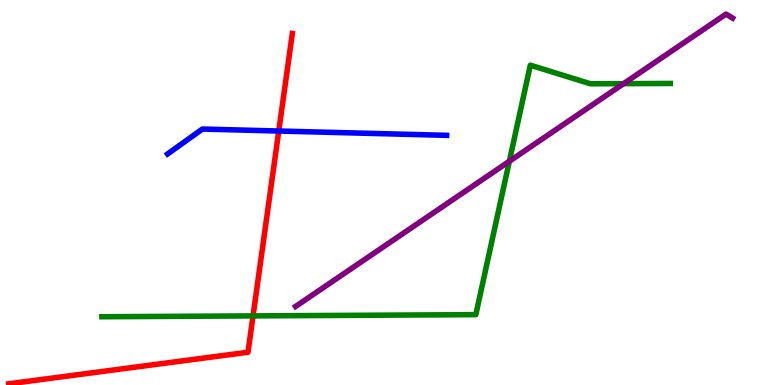[{'lines': ['blue', 'red'], 'intersections': [{'x': 3.6, 'y': 6.6}]}, {'lines': ['green', 'red'], 'intersections': [{'x': 3.27, 'y': 1.79}]}, {'lines': ['purple', 'red'], 'intersections': []}, {'lines': ['blue', 'green'], 'intersections': []}, {'lines': ['blue', 'purple'], 'intersections': []}, {'lines': ['green', 'purple'], 'intersections': [{'x': 6.57, 'y': 5.81}, {'x': 8.05, 'y': 7.83}]}]